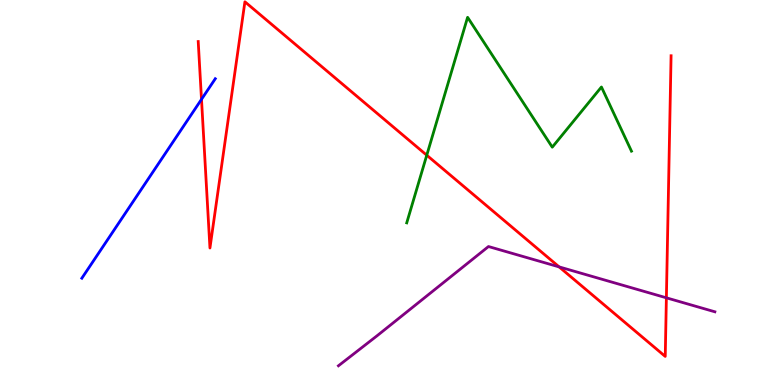[{'lines': ['blue', 'red'], 'intersections': [{'x': 2.6, 'y': 7.42}]}, {'lines': ['green', 'red'], 'intersections': [{'x': 5.51, 'y': 5.97}]}, {'lines': ['purple', 'red'], 'intersections': [{'x': 7.21, 'y': 3.07}, {'x': 8.6, 'y': 2.26}]}, {'lines': ['blue', 'green'], 'intersections': []}, {'lines': ['blue', 'purple'], 'intersections': []}, {'lines': ['green', 'purple'], 'intersections': []}]